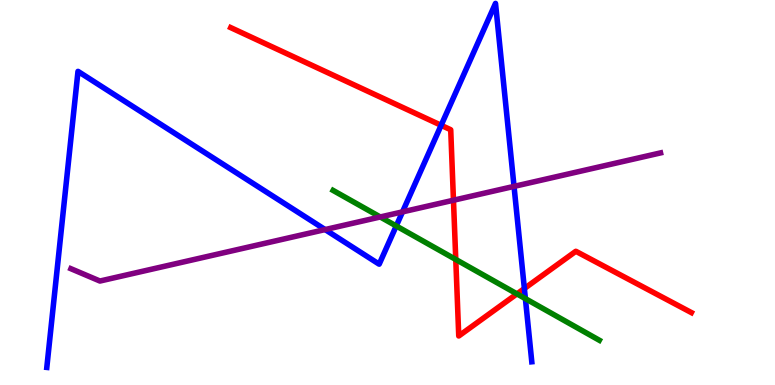[{'lines': ['blue', 'red'], 'intersections': [{'x': 5.69, 'y': 6.75}, {'x': 6.77, 'y': 2.51}]}, {'lines': ['green', 'red'], 'intersections': [{'x': 5.88, 'y': 3.26}, {'x': 6.67, 'y': 2.37}]}, {'lines': ['purple', 'red'], 'intersections': [{'x': 5.85, 'y': 4.8}]}, {'lines': ['blue', 'green'], 'intersections': [{'x': 5.11, 'y': 4.13}, {'x': 6.78, 'y': 2.24}]}, {'lines': ['blue', 'purple'], 'intersections': [{'x': 4.19, 'y': 4.04}, {'x': 5.19, 'y': 4.5}, {'x': 6.63, 'y': 5.16}]}, {'lines': ['green', 'purple'], 'intersections': [{'x': 4.91, 'y': 4.36}]}]